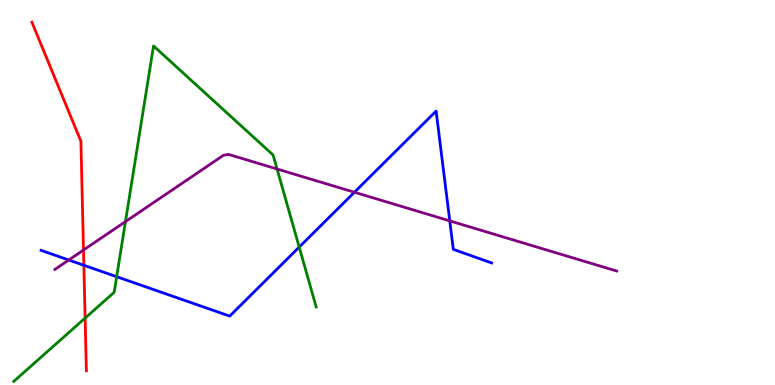[{'lines': ['blue', 'red'], 'intersections': [{'x': 1.08, 'y': 3.11}]}, {'lines': ['green', 'red'], 'intersections': [{'x': 1.1, 'y': 1.74}]}, {'lines': ['purple', 'red'], 'intersections': [{'x': 1.08, 'y': 3.51}]}, {'lines': ['blue', 'green'], 'intersections': [{'x': 1.51, 'y': 2.81}, {'x': 3.86, 'y': 3.58}]}, {'lines': ['blue', 'purple'], 'intersections': [{'x': 0.887, 'y': 3.25}, {'x': 4.57, 'y': 5.01}, {'x': 5.8, 'y': 4.26}]}, {'lines': ['green', 'purple'], 'intersections': [{'x': 1.62, 'y': 4.24}, {'x': 3.57, 'y': 5.61}]}]